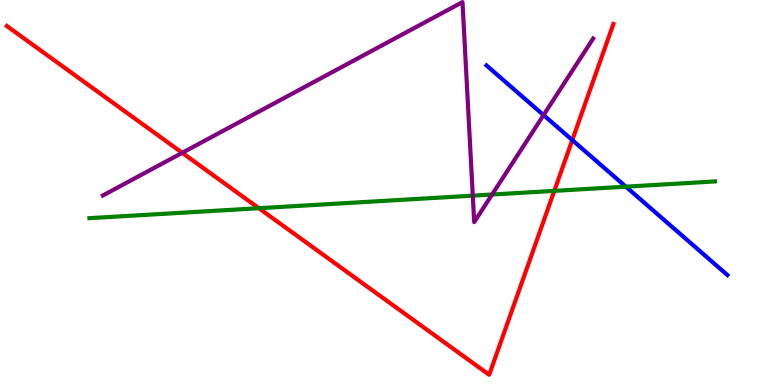[{'lines': ['blue', 'red'], 'intersections': [{'x': 7.38, 'y': 6.36}]}, {'lines': ['green', 'red'], 'intersections': [{'x': 3.34, 'y': 4.59}, {'x': 7.15, 'y': 5.04}]}, {'lines': ['purple', 'red'], 'intersections': [{'x': 2.35, 'y': 6.03}]}, {'lines': ['blue', 'green'], 'intersections': [{'x': 8.08, 'y': 5.15}]}, {'lines': ['blue', 'purple'], 'intersections': [{'x': 7.01, 'y': 7.01}]}, {'lines': ['green', 'purple'], 'intersections': [{'x': 6.1, 'y': 4.92}, {'x': 6.35, 'y': 4.95}]}]